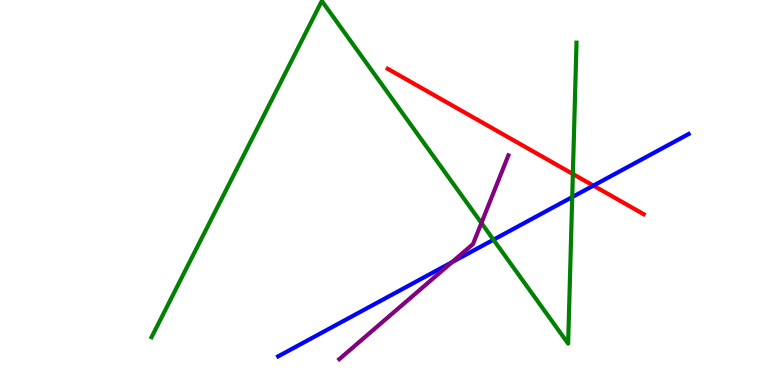[{'lines': ['blue', 'red'], 'intersections': [{'x': 7.66, 'y': 5.18}]}, {'lines': ['green', 'red'], 'intersections': [{'x': 7.39, 'y': 5.48}]}, {'lines': ['purple', 'red'], 'intersections': []}, {'lines': ['blue', 'green'], 'intersections': [{'x': 6.37, 'y': 3.77}, {'x': 7.38, 'y': 4.88}]}, {'lines': ['blue', 'purple'], 'intersections': [{'x': 5.83, 'y': 3.19}]}, {'lines': ['green', 'purple'], 'intersections': [{'x': 6.21, 'y': 4.21}]}]